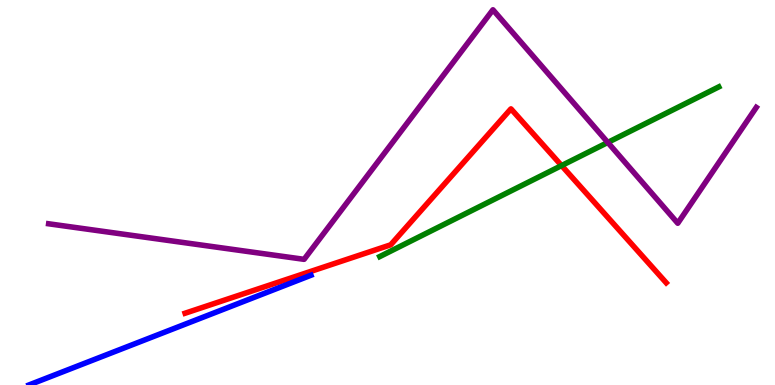[{'lines': ['blue', 'red'], 'intersections': []}, {'lines': ['green', 'red'], 'intersections': [{'x': 7.25, 'y': 5.7}]}, {'lines': ['purple', 'red'], 'intersections': []}, {'lines': ['blue', 'green'], 'intersections': []}, {'lines': ['blue', 'purple'], 'intersections': []}, {'lines': ['green', 'purple'], 'intersections': [{'x': 7.84, 'y': 6.3}]}]